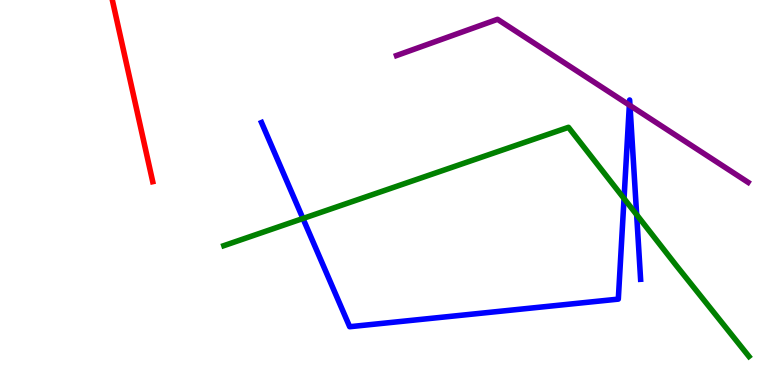[{'lines': ['blue', 'red'], 'intersections': []}, {'lines': ['green', 'red'], 'intersections': []}, {'lines': ['purple', 'red'], 'intersections': []}, {'lines': ['blue', 'green'], 'intersections': [{'x': 3.91, 'y': 4.32}, {'x': 8.05, 'y': 4.84}, {'x': 8.21, 'y': 4.42}]}, {'lines': ['blue', 'purple'], 'intersections': [{'x': 8.12, 'y': 7.27}, {'x': 8.13, 'y': 7.26}]}, {'lines': ['green', 'purple'], 'intersections': []}]